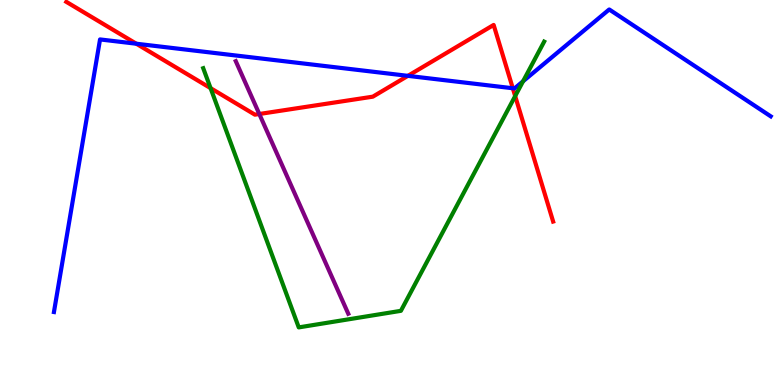[{'lines': ['blue', 'red'], 'intersections': [{'x': 1.76, 'y': 8.86}, {'x': 5.26, 'y': 8.03}, {'x': 6.62, 'y': 7.71}]}, {'lines': ['green', 'red'], 'intersections': [{'x': 2.72, 'y': 7.71}, {'x': 6.65, 'y': 7.5}]}, {'lines': ['purple', 'red'], 'intersections': [{'x': 3.35, 'y': 7.04}]}, {'lines': ['blue', 'green'], 'intersections': [{'x': 6.75, 'y': 7.89}]}, {'lines': ['blue', 'purple'], 'intersections': []}, {'lines': ['green', 'purple'], 'intersections': []}]